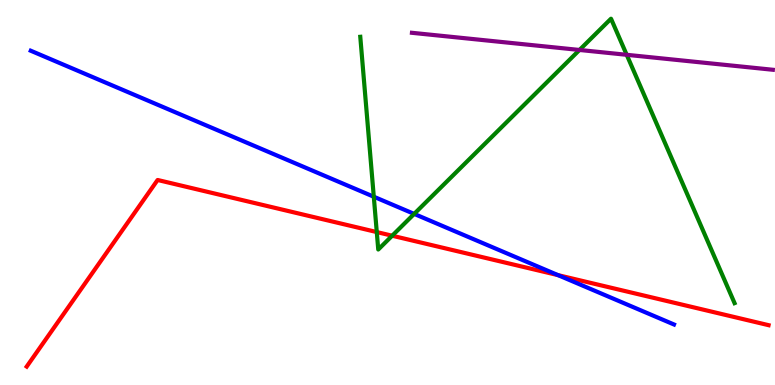[{'lines': ['blue', 'red'], 'intersections': [{'x': 7.2, 'y': 2.85}]}, {'lines': ['green', 'red'], 'intersections': [{'x': 4.86, 'y': 3.97}, {'x': 5.06, 'y': 3.88}]}, {'lines': ['purple', 'red'], 'intersections': []}, {'lines': ['blue', 'green'], 'intersections': [{'x': 4.82, 'y': 4.89}, {'x': 5.34, 'y': 4.44}]}, {'lines': ['blue', 'purple'], 'intersections': []}, {'lines': ['green', 'purple'], 'intersections': [{'x': 7.48, 'y': 8.7}, {'x': 8.09, 'y': 8.58}]}]